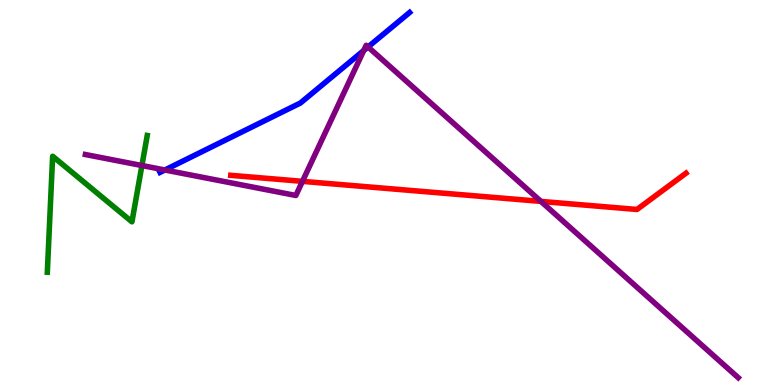[{'lines': ['blue', 'red'], 'intersections': []}, {'lines': ['green', 'red'], 'intersections': []}, {'lines': ['purple', 'red'], 'intersections': [{'x': 3.9, 'y': 5.29}, {'x': 6.98, 'y': 4.77}]}, {'lines': ['blue', 'green'], 'intersections': []}, {'lines': ['blue', 'purple'], 'intersections': [{'x': 2.13, 'y': 5.58}, {'x': 4.69, 'y': 8.69}, {'x': 4.75, 'y': 8.78}]}, {'lines': ['green', 'purple'], 'intersections': [{'x': 1.83, 'y': 5.7}]}]